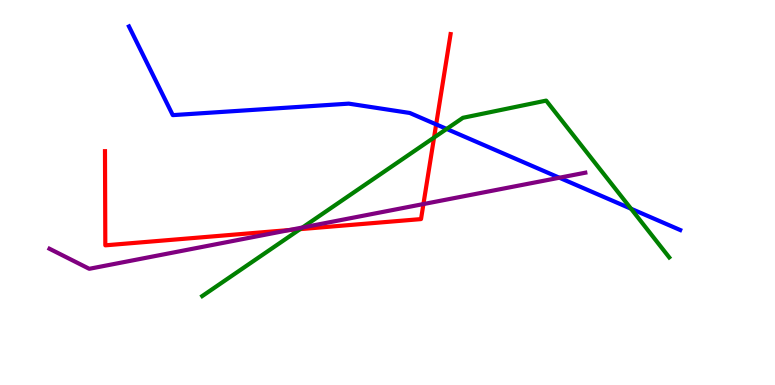[{'lines': ['blue', 'red'], 'intersections': [{'x': 5.63, 'y': 6.77}]}, {'lines': ['green', 'red'], 'intersections': [{'x': 3.87, 'y': 4.05}, {'x': 5.6, 'y': 6.43}]}, {'lines': ['purple', 'red'], 'intersections': [{'x': 3.73, 'y': 4.03}, {'x': 5.46, 'y': 4.7}]}, {'lines': ['blue', 'green'], 'intersections': [{'x': 5.76, 'y': 6.65}, {'x': 8.14, 'y': 4.58}]}, {'lines': ['blue', 'purple'], 'intersections': [{'x': 7.22, 'y': 5.38}]}, {'lines': ['green', 'purple'], 'intersections': [{'x': 3.9, 'y': 4.09}]}]